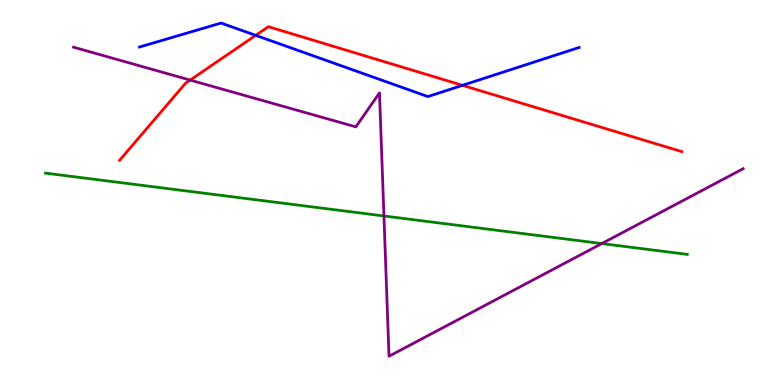[{'lines': ['blue', 'red'], 'intersections': [{'x': 3.3, 'y': 9.08}, {'x': 5.97, 'y': 7.78}]}, {'lines': ['green', 'red'], 'intersections': []}, {'lines': ['purple', 'red'], 'intersections': [{'x': 2.45, 'y': 7.92}]}, {'lines': ['blue', 'green'], 'intersections': []}, {'lines': ['blue', 'purple'], 'intersections': []}, {'lines': ['green', 'purple'], 'intersections': [{'x': 4.95, 'y': 4.39}, {'x': 7.77, 'y': 3.67}]}]